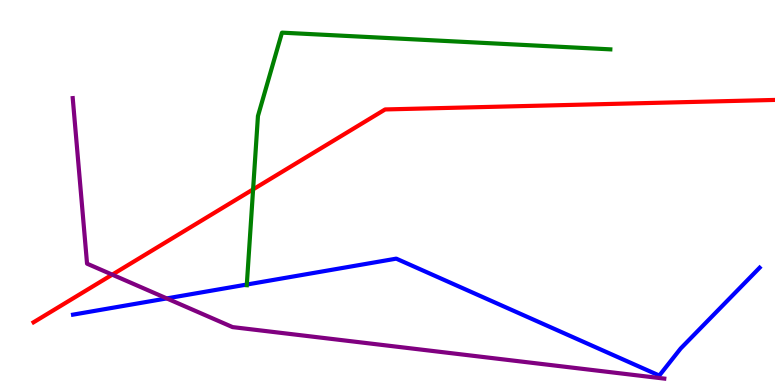[{'lines': ['blue', 'red'], 'intersections': []}, {'lines': ['green', 'red'], 'intersections': [{'x': 3.27, 'y': 5.08}]}, {'lines': ['purple', 'red'], 'intersections': [{'x': 1.45, 'y': 2.87}]}, {'lines': ['blue', 'green'], 'intersections': [{'x': 3.18, 'y': 2.61}]}, {'lines': ['blue', 'purple'], 'intersections': [{'x': 2.15, 'y': 2.25}]}, {'lines': ['green', 'purple'], 'intersections': []}]